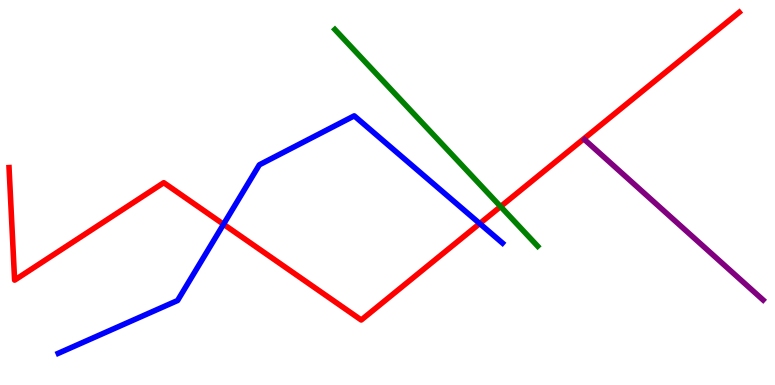[{'lines': ['blue', 'red'], 'intersections': [{'x': 2.88, 'y': 4.18}, {'x': 6.19, 'y': 4.19}]}, {'lines': ['green', 'red'], 'intersections': [{'x': 6.46, 'y': 4.63}]}, {'lines': ['purple', 'red'], 'intersections': []}, {'lines': ['blue', 'green'], 'intersections': []}, {'lines': ['blue', 'purple'], 'intersections': []}, {'lines': ['green', 'purple'], 'intersections': []}]